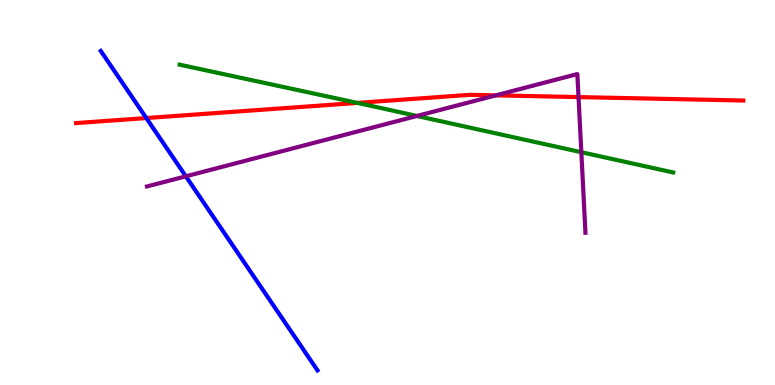[{'lines': ['blue', 'red'], 'intersections': [{'x': 1.89, 'y': 6.93}]}, {'lines': ['green', 'red'], 'intersections': [{'x': 4.61, 'y': 7.33}]}, {'lines': ['purple', 'red'], 'intersections': [{'x': 6.4, 'y': 7.52}, {'x': 7.46, 'y': 7.48}]}, {'lines': ['blue', 'green'], 'intersections': []}, {'lines': ['blue', 'purple'], 'intersections': [{'x': 2.4, 'y': 5.42}]}, {'lines': ['green', 'purple'], 'intersections': [{'x': 5.38, 'y': 6.99}, {'x': 7.5, 'y': 6.05}]}]